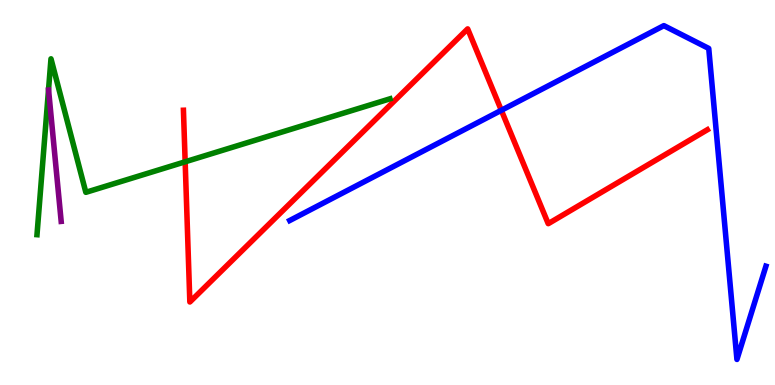[{'lines': ['blue', 'red'], 'intersections': [{'x': 6.47, 'y': 7.14}]}, {'lines': ['green', 'red'], 'intersections': [{'x': 2.39, 'y': 5.8}]}, {'lines': ['purple', 'red'], 'intersections': []}, {'lines': ['blue', 'green'], 'intersections': []}, {'lines': ['blue', 'purple'], 'intersections': []}, {'lines': ['green', 'purple'], 'intersections': []}]